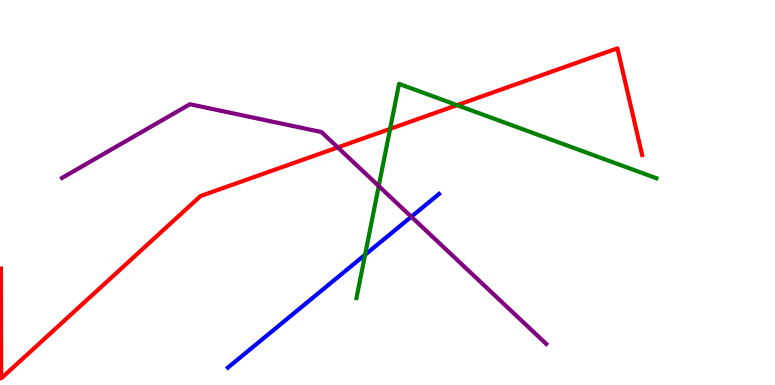[{'lines': ['blue', 'red'], 'intersections': []}, {'lines': ['green', 'red'], 'intersections': [{'x': 5.03, 'y': 6.65}, {'x': 5.9, 'y': 7.27}]}, {'lines': ['purple', 'red'], 'intersections': [{'x': 4.36, 'y': 6.17}]}, {'lines': ['blue', 'green'], 'intersections': [{'x': 4.71, 'y': 3.38}]}, {'lines': ['blue', 'purple'], 'intersections': [{'x': 5.31, 'y': 4.37}]}, {'lines': ['green', 'purple'], 'intersections': [{'x': 4.89, 'y': 5.17}]}]